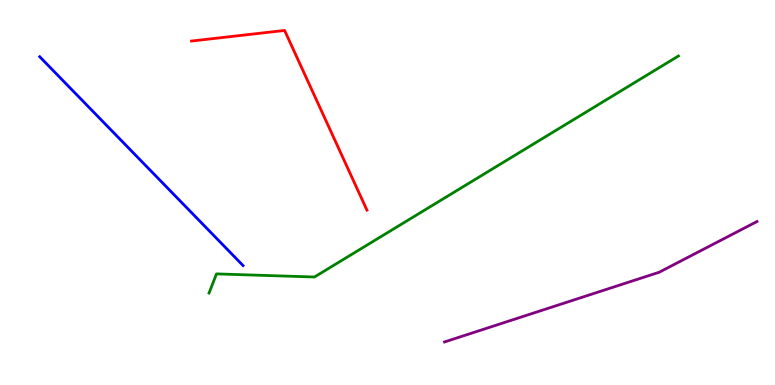[{'lines': ['blue', 'red'], 'intersections': []}, {'lines': ['green', 'red'], 'intersections': []}, {'lines': ['purple', 'red'], 'intersections': []}, {'lines': ['blue', 'green'], 'intersections': []}, {'lines': ['blue', 'purple'], 'intersections': []}, {'lines': ['green', 'purple'], 'intersections': []}]